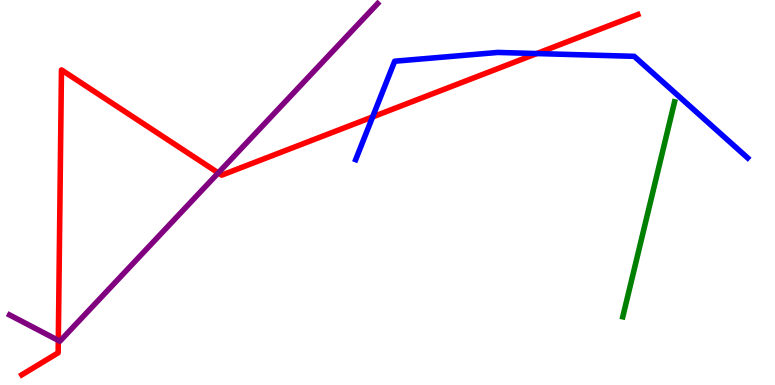[{'lines': ['blue', 'red'], 'intersections': [{'x': 4.81, 'y': 6.96}, {'x': 6.93, 'y': 8.61}]}, {'lines': ['green', 'red'], 'intersections': []}, {'lines': ['purple', 'red'], 'intersections': [{'x': 0.752, 'y': 1.16}, {'x': 2.82, 'y': 5.51}]}, {'lines': ['blue', 'green'], 'intersections': []}, {'lines': ['blue', 'purple'], 'intersections': []}, {'lines': ['green', 'purple'], 'intersections': []}]